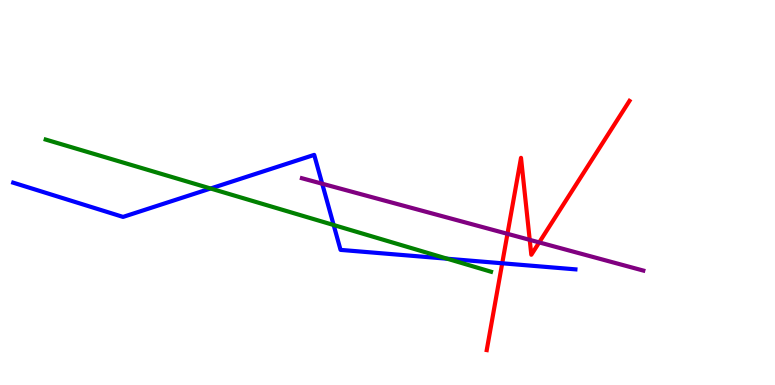[{'lines': ['blue', 'red'], 'intersections': [{'x': 6.48, 'y': 3.16}]}, {'lines': ['green', 'red'], 'intersections': []}, {'lines': ['purple', 'red'], 'intersections': [{'x': 6.55, 'y': 3.93}, {'x': 6.84, 'y': 3.77}, {'x': 6.96, 'y': 3.7}]}, {'lines': ['blue', 'green'], 'intersections': [{'x': 2.72, 'y': 5.1}, {'x': 4.31, 'y': 4.16}, {'x': 5.77, 'y': 3.28}]}, {'lines': ['blue', 'purple'], 'intersections': [{'x': 4.16, 'y': 5.23}]}, {'lines': ['green', 'purple'], 'intersections': []}]